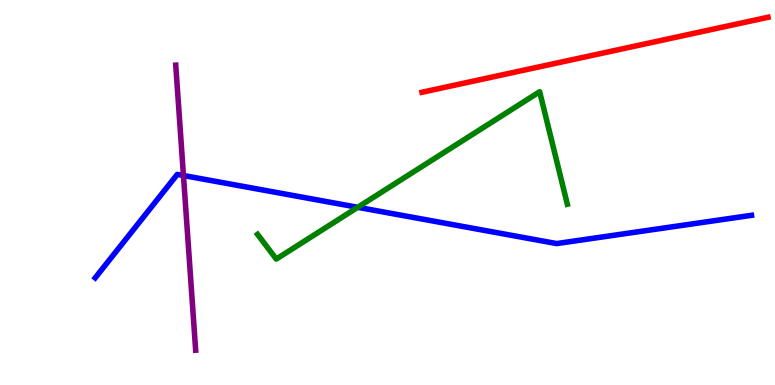[{'lines': ['blue', 'red'], 'intersections': []}, {'lines': ['green', 'red'], 'intersections': []}, {'lines': ['purple', 'red'], 'intersections': []}, {'lines': ['blue', 'green'], 'intersections': [{'x': 4.62, 'y': 4.62}]}, {'lines': ['blue', 'purple'], 'intersections': [{'x': 2.37, 'y': 5.44}]}, {'lines': ['green', 'purple'], 'intersections': []}]